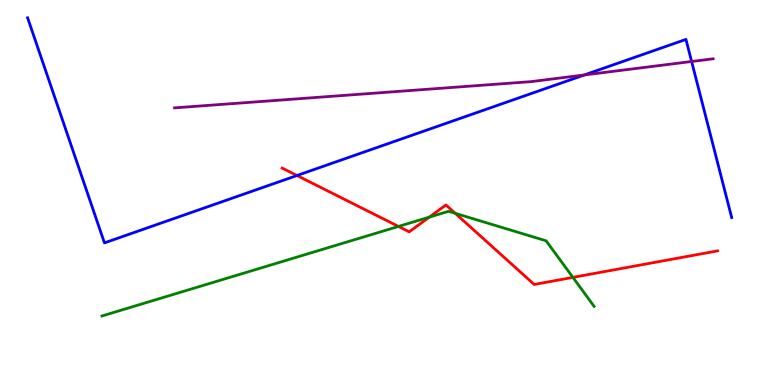[{'lines': ['blue', 'red'], 'intersections': [{'x': 3.83, 'y': 5.44}]}, {'lines': ['green', 'red'], 'intersections': [{'x': 5.14, 'y': 4.12}, {'x': 5.54, 'y': 4.36}, {'x': 5.87, 'y': 4.46}, {'x': 7.39, 'y': 2.8}]}, {'lines': ['purple', 'red'], 'intersections': []}, {'lines': ['blue', 'green'], 'intersections': []}, {'lines': ['blue', 'purple'], 'intersections': [{'x': 7.54, 'y': 8.05}, {'x': 8.92, 'y': 8.4}]}, {'lines': ['green', 'purple'], 'intersections': []}]